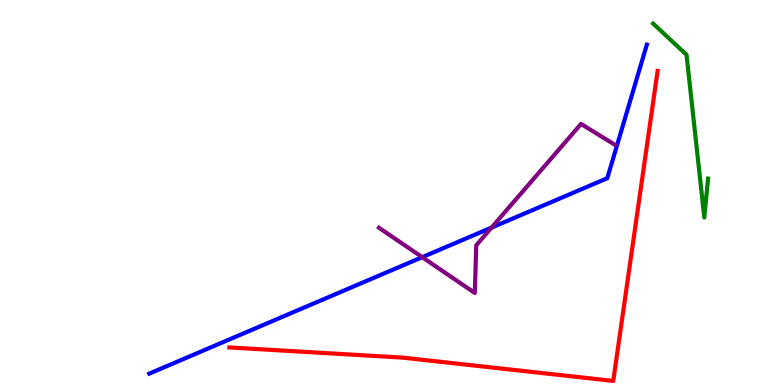[{'lines': ['blue', 'red'], 'intersections': []}, {'lines': ['green', 'red'], 'intersections': []}, {'lines': ['purple', 'red'], 'intersections': []}, {'lines': ['blue', 'green'], 'intersections': []}, {'lines': ['blue', 'purple'], 'intersections': [{'x': 5.45, 'y': 3.32}, {'x': 6.34, 'y': 4.09}]}, {'lines': ['green', 'purple'], 'intersections': []}]